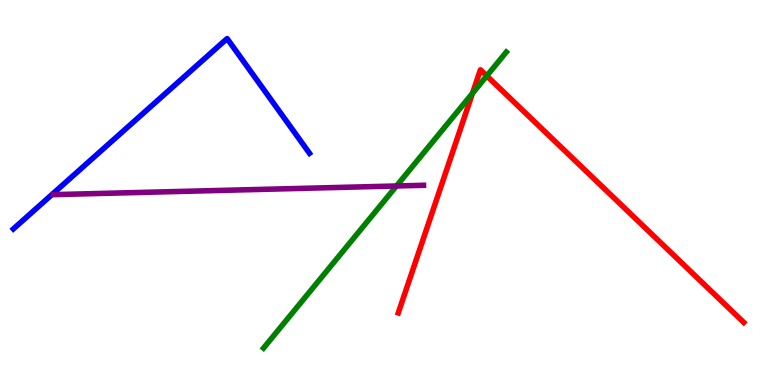[{'lines': ['blue', 'red'], 'intersections': []}, {'lines': ['green', 'red'], 'intersections': [{'x': 6.1, 'y': 7.58}, {'x': 6.28, 'y': 8.03}]}, {'lines': ['purple', 'red'], 'intersections': []}, {'lines': ['blue', 'green'], 'intersections': []}, {'lines': ['blue', 'purple'], 'intersections': []}, {'lines': ['green', 'purple'], 'intersections': [{'x': 5.12, 'y': 5.17}]}]